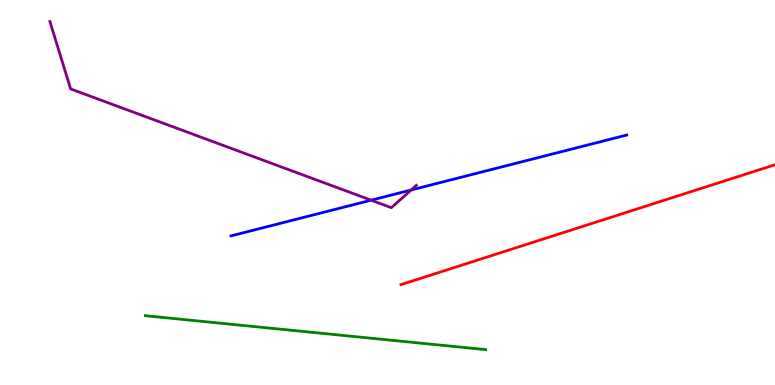[{'lines': ['blue', 'red'], 'intersections': []}, {'lines': ['green', 'red'], 'intersections': []}, {'lines': ['purple', 'red'], 'intersections': []}, {'lines': ['blue', 'green'], 'intersections': []}, {'lines': ['blue', 'purple'], 'intersections': [{'x': 4.79, 'y': 4.8}, {'x': 5.31, 'y': 5.07}]}, {'lines': ['green', 'purple'], 'intersections': []}]